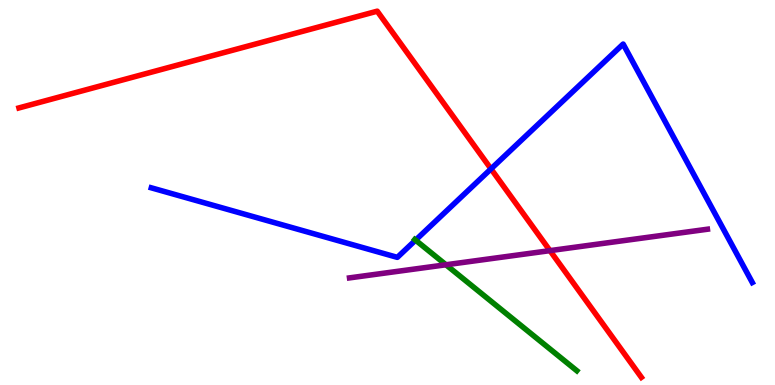[{'lines': ['blue', 'red'], 'intersections': [{'x': 6.34, 'y': 5.61}]}, {'lines': ['green', 'red'], 'intersections': []}, {'lines': ['purple', 'red'], 'intersections': [{'x': 7.1, 'y': 3.49}]}, {'lines': ['blue', 'green'], 'intersections': [{'x': 5.36, 'y': 3.76}]}, {'lines': ['blue', 'purple'], 'intersections': []}, {'lines': ['green', 'purple'], 'intersections': [{'x': 5.75, 'y': 3.12}]}]